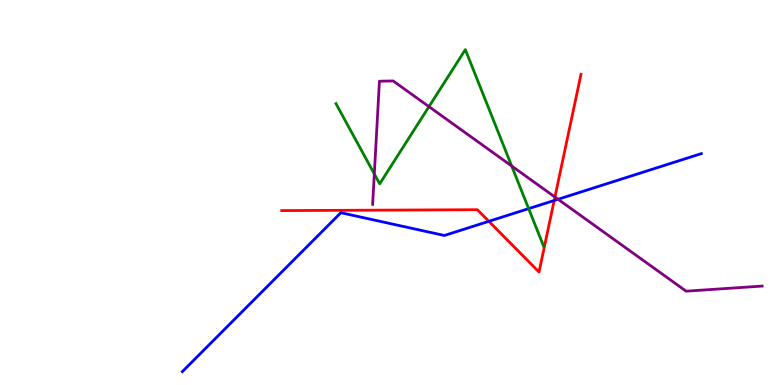[{'lines': ['blue', 'red'], 'intersections': [{'x': 6.31, 'y': 4.25}, {'x': 7.15, 'y': 4.79}]}, {'lines': ['green', 'red'], 'intersections': []}, {'lines': ['purple', 'red'], 'intersections': [{'x': 7.16, 'y': 4.88}]}, {'lines': ['blue', 'green'], 'intersections': [{'x': 6.82, 'y': 4.58}]}, {'lines': ['blue', 'purple'], 'intersections': [{'x': 7.2, 'y': 4.82}]}, {'lines': ['green', 'purple'], 'intersections': [{'x': 4.83, 'y': 5.48}, {'x': 5.54, 'y': 7.23}, {'x': 6.6, 'y': 5.69}]}]